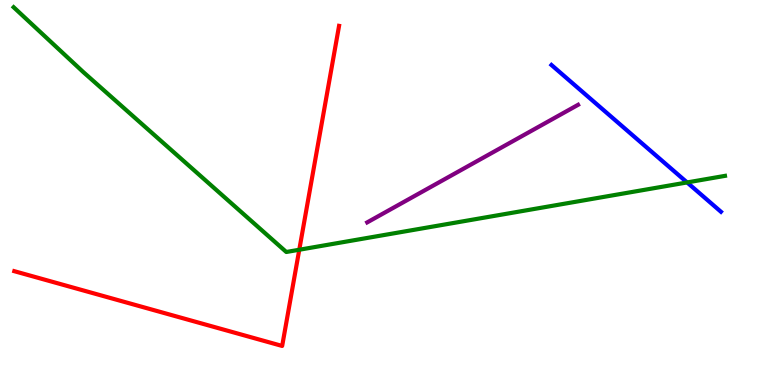[{'lines': ['blue', 'red'], 'intersections': []}, {'lines': ['green', 'red'], 'intersections': [{'x': 3.86, 'y': 3.51}]}, {'lines': ['purple', 'red'], 'intersections': []}, {'lines': ['blue', 'green'], 'intersections': [{'x': 8.87, 'y': 5.26}]}, {'lines': ['blue', 'purple'], 'intersections': []}, {'lines': ['green', 'purple'], 'intersections': []}]